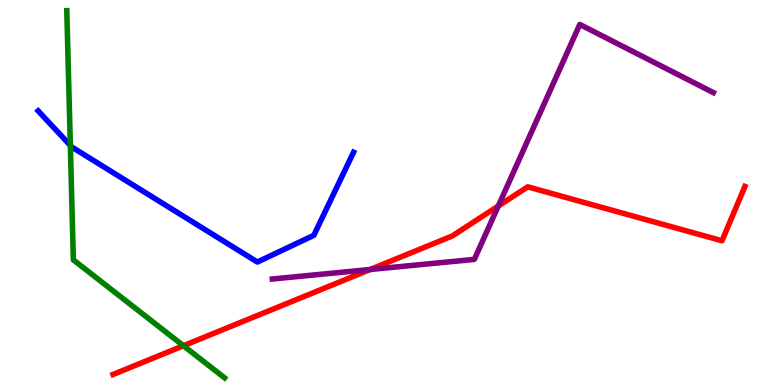[{'lines': ['blue', 'red'], 'intersections': []}, {'lines': ['green', 'red'], 'intersections': [{'x': 2.37, 'y': 1.02}]}, {'lines': ['purple', 'red'], 'intersections': [{'x': 4.78, 'y': 3.0}, {'x': 6.43, 'y': 4.65}]}, {'lines': ['blue', 'green'], 'intersections': [{'x': 0.908, 'y': 6.22}]}, {'lines': ['blue', 'purple'], 'intersections': []}, {'lines': ['green', 'purple'], 'intersections': []}]